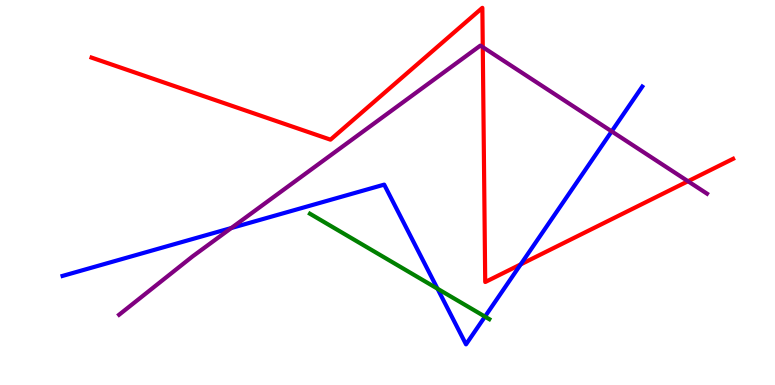[{'lines': ['blue', 'red'], 'intersections': [{'x': 6.72, 'y': 3.13}]}, {'lines': ['green', 'red'], 'intersections': []}, {'lines': ['purple', 'red'], 'intersections': [{'x': 6.23, 'y': 8.78}, {'x': 8.88, 'y': 5.29}]}, {'lines': ['blue', 'green'], 'intersections': [{'x': 5.65, 'y': 2.5}, {'x': 6.26, 'y': 1.78}]}, {'lines': ['blue', 'purple'], 'intersections': [{'x': 2.98, 'y': 4.08}, {'x': 7.89, 'y': 6.59}]}, {'lines': ['green', 'purple'], 'intersections': []}]